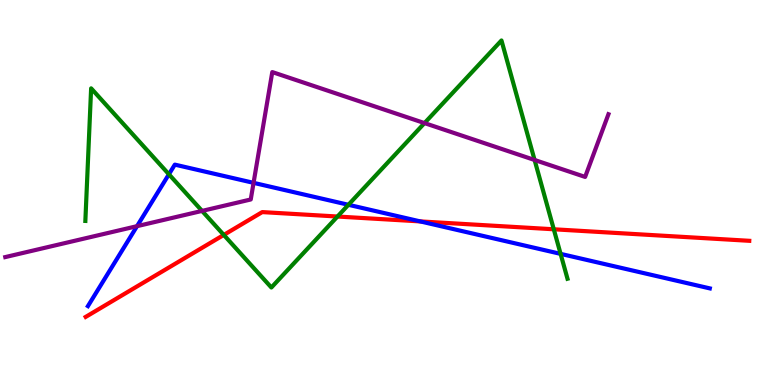[{'lines': ['blue', 'red'], 'intersections': [{'x': 5.42, 'y': 4.25}]}, {'lines': ['green', 'red'], 'intersections': [{'x': 2.89, 'y': 3.9}, {'x': 4.35, 'y': 4.38}, {'x': 7.15, 'y': 4.04}]}, {'lines': ['purple', 'red'], 'intersections': []}, {'lines': ['blue', 'green'], 'intersections': [{'x': 2.18, 'y': 5.47}, {'x': 4.5, 'y': 4.68}, {'x': 7.23, 'y': 3.41}]}, {'lines': ['blue', 'purple'], 'intersections': [{'x': 1.77, 'y': 4.13}, {'x': 3.27, 'y': 5.25}]}, {'lines': ['green', 'purple'], 'intersections': [{'x': 2.61, 'y': 4.52}, {'x': 5.48, 'y': 6.8}, {'x': 6.9, 'y': 5.84}]}]